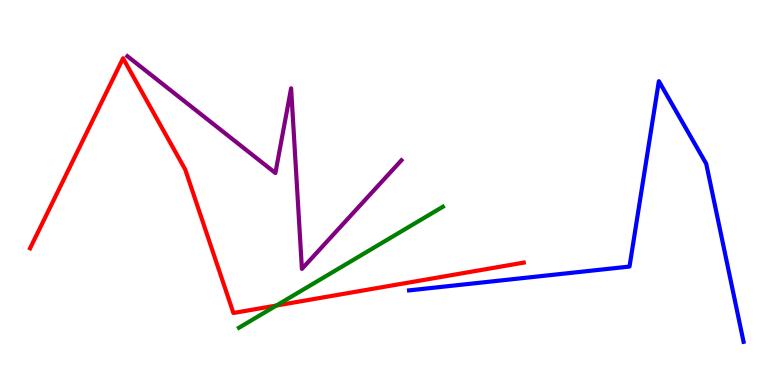[{'lines': ['blue', 'red'], 'intersections': []}, {'lines': ['green', 'red'], 'intersections': [{'x': 3.57, 'y': 2.06}]}, {'lines': ['purple', 'red'], 'intersections': []}, {'lines': ['blue', 'green'], 'intersections': []}, {'lines': ['blue', 'purple'], 'intersections': []}, {'lines': ['green', 'purple'], 'intersections': []}]